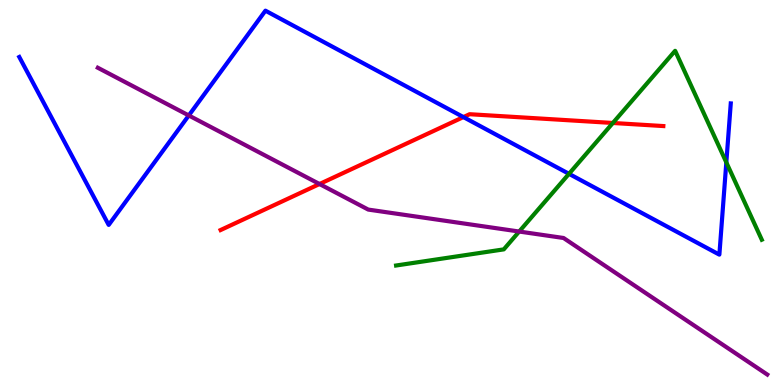[{'lines': ['blue', 'red'], 'intersections': [{'x': 5.98, 'y': 6.96}]}, {'lines': ['green', 'red'], 'intersections': [{'x': 7.91, 'y': 6.81}]}, {'lines': ['purple', 'red'], 'intersections': [{'x': 4.12, 'y': 5.22}]}, {'lines': ['blue', 'green'], 'intersections': [{'x': 7.34, 'y': 5.49}, {'x': 9.37, 'y': 5.78}]}, {'lines': ['blue', 'purple'], 'intersections': [{'x': 2.44, 'y': 7.0}]}, {'lines': ['green', 'purple'], 'intersections': [{'x': 6.7, 'y': 3.99}]}]